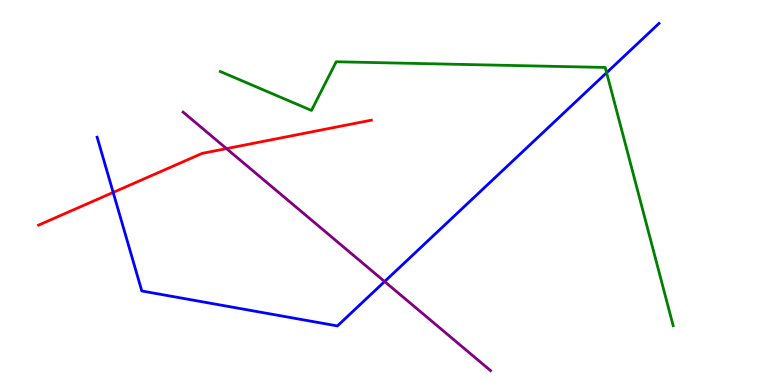[{'lines': ['blue', 'red'], 'intersections': [{'x': 1.46, 'y': 5.0}]}, {'lines': ['green', 'red'], 'intersections': []}, {'lines': ['purple', 'red'], 'intersections': [{'x': 2.92, 'y': 6.14}]}, {'lines': ['blue', 'green'], 'intersections': [{'x': 7.83, 'y': 8.11}]}, {'lines': ['blue', 'purple'], 'intersections': [{'x': 4.96, 'y': 2.69}]}, {'lines': ['green', 'purple'], 'intersections': []}]